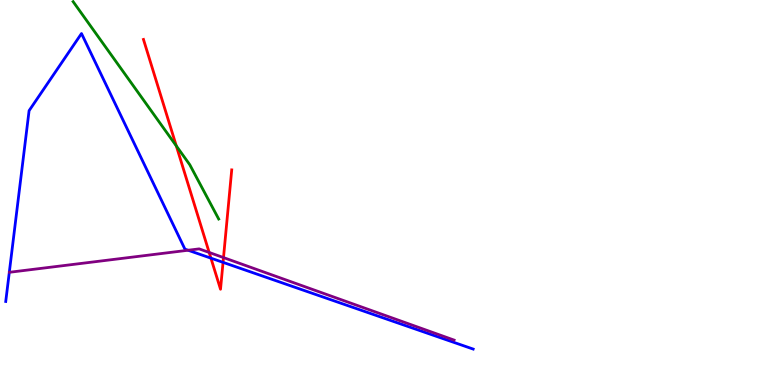[{'lines': ['blue', 'red'], 'intersections': [{'x': 2.72, 'y': 3.29}, {'x': 2.88, 'y': 3.19}]}, {'lines': ['green', 'red'], 'intersections': [{'x': 2.27, 'y': 6.21}]}, {'lines': ['purple', 'red'], 'intersections': [{'x': 2.7, 'y': 3.44}, {'x': 2.88, 'y': 3.31}]}, {'lines': ['blue', 'green'], 'intersections': []}, {'lines': ['blue', 'purple'], 'intersections': [{'x': 2.43, 'y': 3.5}]}, {'lines': ['green', 'purple'], 'intersections': []}]